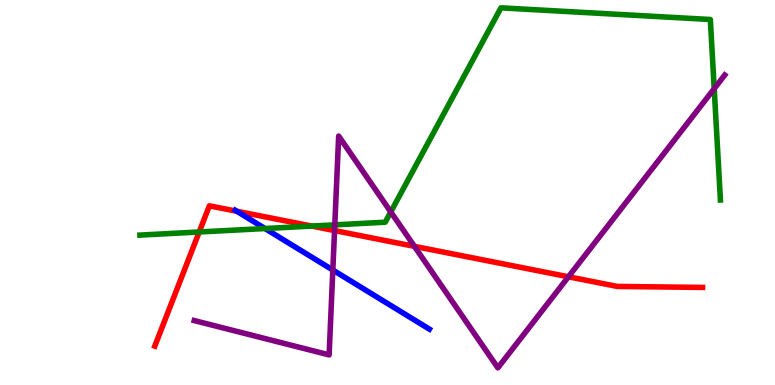[{'lines': ['blue', 'red'], 'intersections': [{'x': 3.06, 'y': 4.51}]}, {'lines': ['green', 'red'], 'intersections': [{'x': 2.57, 'y': 3.97}, {'x': 4.02, 'y': 4.13}]}, {'lines': ['purple', 'red'], 'intersections': [{'x': 4.32, 'y': 4.01}, {'x': 5.35, 'y': 3.6}, {'x': 7.33, 'y': 2.81}]}, {'lines': ['blue', 'green'], 'intersections': [{'x': 3.42, 'y': 4.06}]}, {'lines': ['blue', 'purple'], 'intersections': [{'x': 4.29, 'y': 2.99}]}, {'lines': ['green', 'purple'], 'intersections': [{'x': 4.32, 'y': 4.16}, {'x': 5.04, 'y': 4.5}, {'x': 9.22, 'y': 7.7}]}]